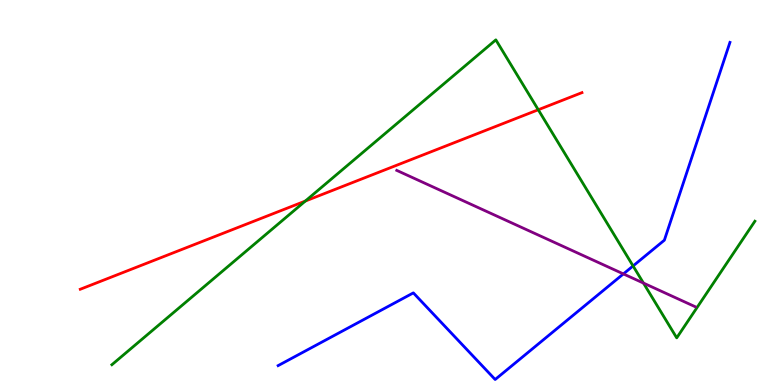[{'lines': ['blue', 'red'], 'intersections': []}, {'lines': ['green', 'red'], 'intersections': [{'x': 3.94, 'y': 4.78}, {'x': 6.95, 'y': 7.15}]}, {'lines': ['purple', 'red'], 'intersections': []}, {'lines': ['blue', 'green'], 'intersections': [{'x': 8.17, 'y': 3.09}]}, {'lines': ['blue', 'purple'], 'intersections': [{'x': 8.04, 'y': 2.89}]}, {'lines': ['green', 'purple'], 'intersections': [{'x': 8.3, 'y': 2.65}]}]